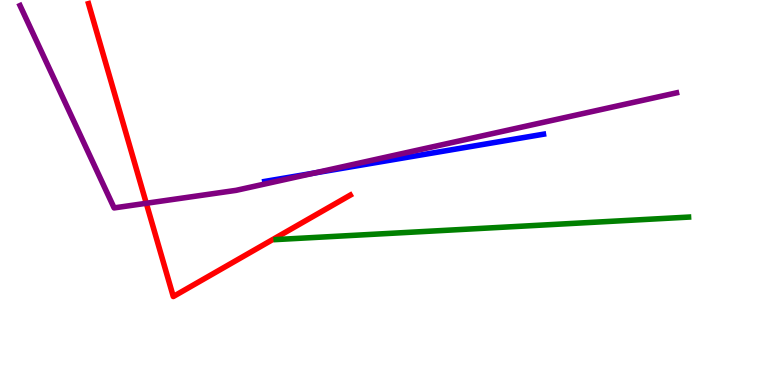[{'lines': ['blue', 'red'], 'intersections': []}, {'lines': ['green', 'red'], 'intersections': []}, {'lines': ['purple', 'red'], 'intersections': [{'x': 1.89, 'y': 4.72}]}, {'lines': ['blue', 'green'], 'intersections': []}, {'lines': ['blue', 'purple'], 'intersections': [{'x': 4.06, 'y': 5.51}]}, {'lines': ['green', 'purple'], 'intersections': []}]